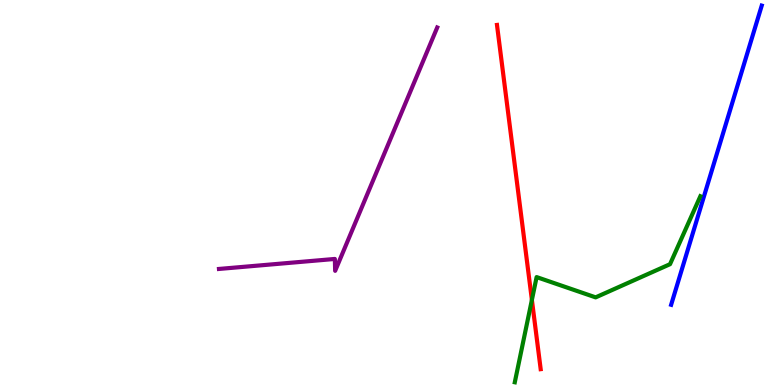[{'lines': ['blue', 'red'], 'intersections': []}, {'lines': ['green', 'red'], 'intersections': [{'x': 6.86, 'y': 2.21}]}, {'lines': ['purple', 'red'], 'intersections': []}, {'lines': ['blue', 'green'], 'intersections': []}, {'lines': ['blue', 'purple'], 'intersections': []}, {'lines': ['green', 'purple'], 'intersections': []}]